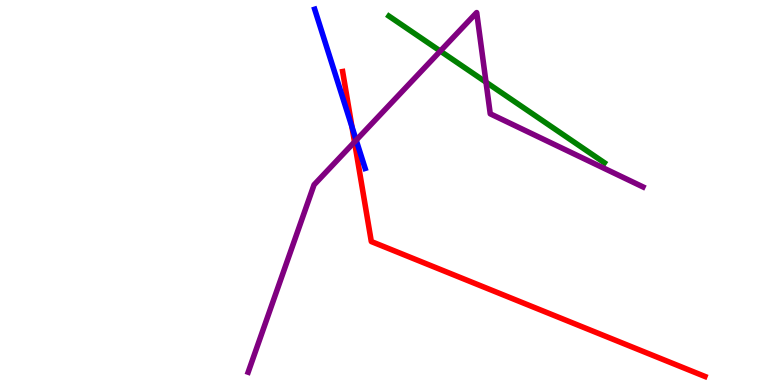[{'lines': ['blue', 'red'], 'intersections': [{'x': 4.54, 'y': 6.71}]}, {'lines': ['green', 'red'], 'intersections': []}, {'lines': ['purple', 'red'], 'intersections': [{'x': 4.57, 'y': 6.31}]}, {'lines': ['blue', 'green'], 'intersections': []}, {'lines': ['blue', 'purple'], 'intersections': [{'x': 4.6, 'y': 6.36}]}, {'lines': ['green', 'purple'], 'intersections': [{'x': 5.68, 'y': 8.67}, {'x': 6.27, 'y': 7.87}]}]